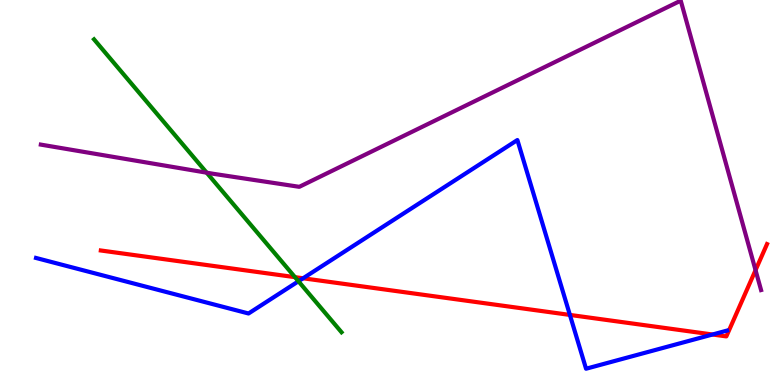[{'lines': ['blue', 'red'], 'intersections': [{'x': 3.91, 'y': 2.77}, {'x': 7.35, 'y': 1.82}, {'x': 9.19, 'y': 1.31}]}, {'lines': ['green', 'red'], 'intersections': [{'x': 3.81, 'y': 2.8}]}, {'lines': ['purple', 'red'], 'intersections': [{'x': 9.75, 'y': 2.98}]}, {'lines': ['blue', 'green'], 'intersections': [{'x': 3.85, 'y': 2.69}]}, {'lines': ['blue', 'purple'], 'intersections': []}, {'lines': ['green', 'purple'], 'intersections': [{'x': 2.67, 'y': 5.51}]}]